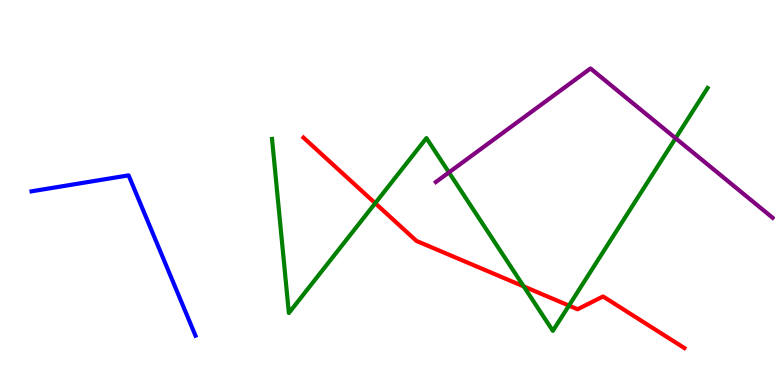[{'lines': ['blue', 'red'], 'intersections': []}, {'lines': ['green', 'red'], 'intersections': [{'x': 4.84, 'y': 4.72}, {'x': 6.76, 'y': 2.56}, {'x': 7.34, 'y': 2.06}]}, {'lines': ['purple', 'red'], 'intersections': []}, {'lines': ['blue', 'green'], 'intersections': []}, {'lines': ['blue', 'purple'], 'intersections': []}, {'lines': ['green', 'purple'], 'intersections': [{'x': 5.79, 'y': 5.52}, {'x': 8.72, 'y': 6.41}]}]